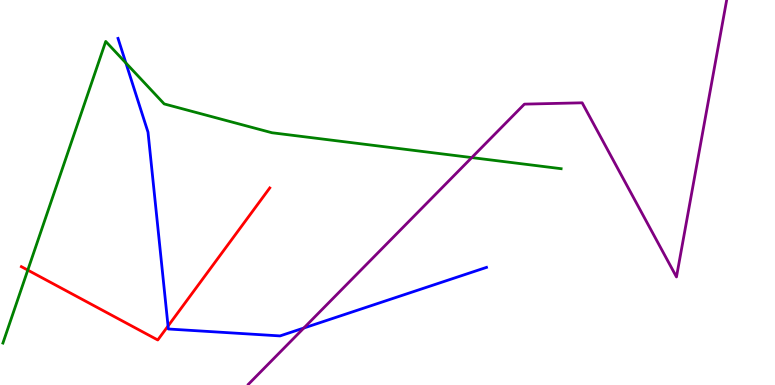[{'lines': ['blue', 'red'], 'intersections': [{'x': 2.17, 'y': 1.53}]}, {'lines': ['green', 'red'], 'intersections': [{'x': 0.358, 'y': 2.98}]}, {'lines': ['purple', 'red'], 'intersections': []}, {'lines': ['blue', 'green'], 'intersections': [{'x': 1.62, 'y': 8.36}]}, {'lines': ['blue', 'purple'], 'intersections': [{'x': 3.92, 'y': 1.48}]}, {'lines': ['green', 'purple'], 'intersections': [{'x': 6.09, 'y': 5.91}]}]